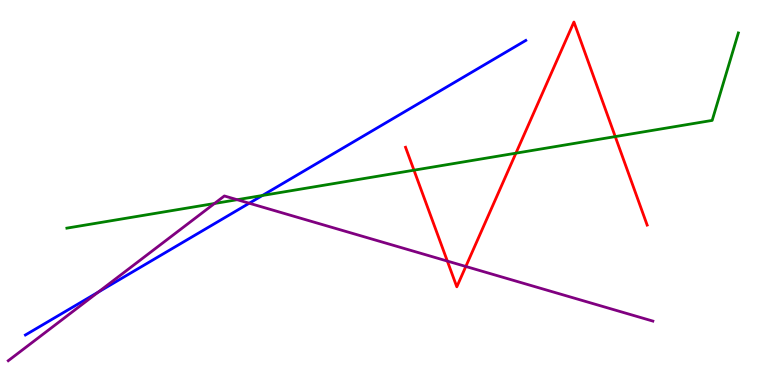[{'lines': ['blue', 'red'], 'intersections': []}, {'lines': ['green', 'red'], 'intersections': [{'x': 5.34, 'y': 5.58}, {'x': 6.66, 'y': 6.02}, {'x': 7.94, 'y': 6.45}]}, {'lines': ['purple', 'red'], 'intersections': [{'x': 5.77, 'y': 3.22}, {'x': 6.01, 'y': 3.08}]}, {'lines': ['blue', 'green'], 'intersections': [{'x': 3.39, 'y': 4.92}]}, {'lines': ['blue', 'purple'], 'intersections': [{'x': 1.27, 'y': 2.41}, {'x': 3.22, 'y': 4.72}]}, {'lines': ['green', 'purple'], 'intersections': [{'x': 2.77, 'y': 4.71}, {'x': 3.06, 'y': 4.81}]}]